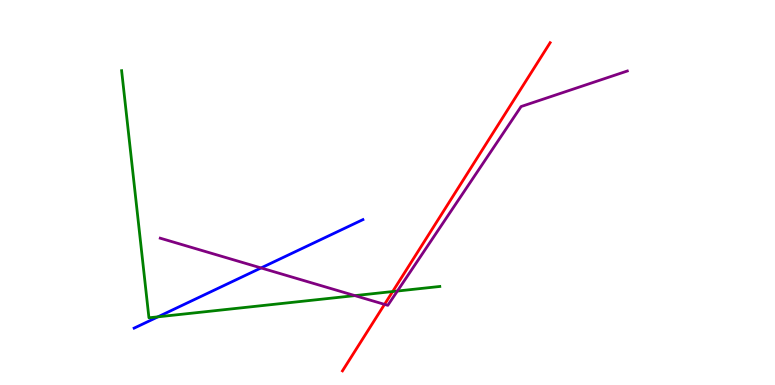[{'lines': ['blue', 'red'], 'intersections': []}, {'lines': ['green', 'red'], 'intersections': [{'x': 5.07, 'y': 2.43}]}, {'lines': ['purple', 'red'], 'intersections': [{'x': 4.96, 'y': 2.09}]}, {'lines': ['blue', 'green'], 'intersections': [{'x': 2.04, 'y': 1.77}]}, {'lines': ['blue', 'purple'], 'intersections': [{'x': 3.37, 'y': 3.04}]}, {'lines': ['green', 'purple'], 'intersections': [{'x': 4.58, 'y': 2.32}, {'x': 5.13, 'y': 2.44}]}]